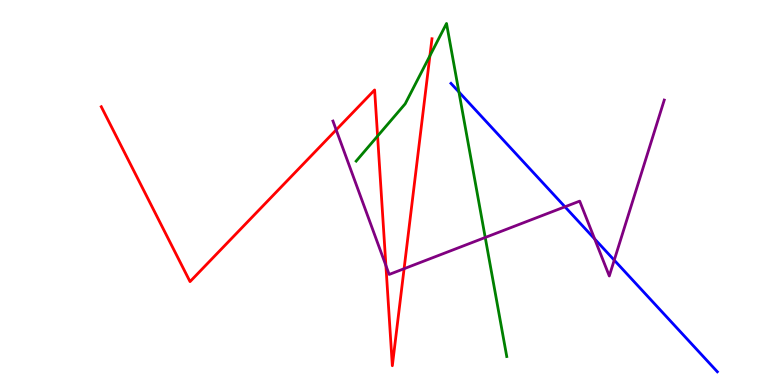[{'lines': ['blue', 'red'], 'intersections': []}, {'lines': ['green', 'red'], 'intersections': [{'x': 4.87, 'y': 6.47}, {'x': 5.55, 'y': 8.55}]}, {'lines': ['purple', 'red'], 'intersections': [{'x': 4.34, 'y': 6.63}, {'x': 4.98, 'y': 3.1}, {'x': 5.21, 'y': 3.02}]}, {'lines': ['blue', 'green'], 'intersections': [{'x': 5.92, 'y': 7.61}]}, {'lines': ['blue', 'purple'], 'intersections': [{'x': 7.29, 'y': 4.63}, {'x': 7.67, 'y': 3.79}, {'x': 7.93, 'y': 3.24}]}, {'lines': ['green', 'purple'], 'intersections': [{'x': 6.26, 'y': 3.83}]}]